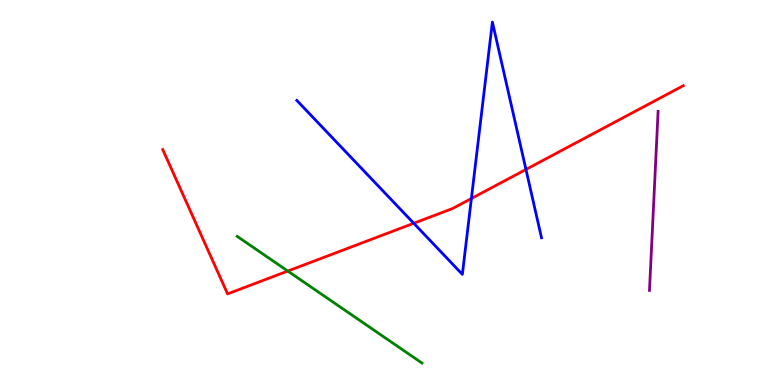[{'lines': ['blue', 'red'], 'intersections': [{'x': 5.34, 'y': 4.2}, {'x': 6.08, 'y': 4.84}, {'x': 6.79, 'y': 5.6}]}, {'lines': ['green', 'red'], 'intersections': [{'x': 3.71, 'y': 2.96}]}, {'lines': ['purple', 'red'], 'intersections': []}, {'lines': ['blue', 'green'], 'intersections': []}, {'lines': ['blue', 'purple'], 'intersections': []}, {'lines': ['green', 'purple'], 'intersections': []}]